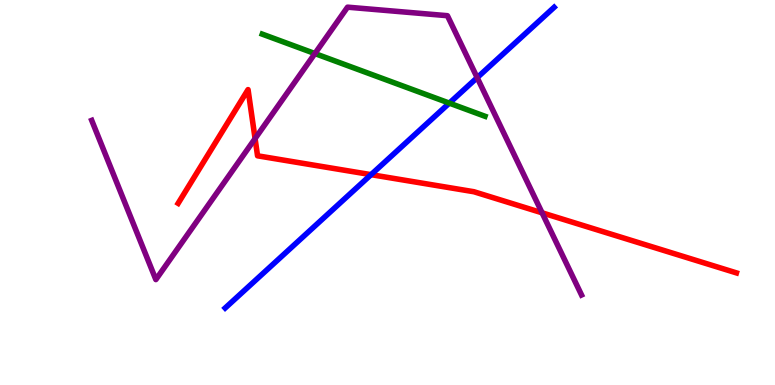[{'lines': ['blue', 'red'], 'intersections': [{'x': 4.79, 'y': 5.46}]}, {'lines': ['green', 'red'], 'intersections': []}, {'lines': ['purple', 'red'], 'intersections': [{'x': 3.29, 'y': 6.4}, {'x': 6.99, 'y': 4.47}]}, {'lines': ['blue', 'green'], 'intersections': [{'x': 5.8, 'y': 7.32}]}, {'lines': ['blue', 'purple'], 'intersections': [{'x': 6.16, 'y': 7.98}]}, {'lines': ['green', 'purple'], 'intersections': [{'x': 4.06, 'y': 8.61}]}]